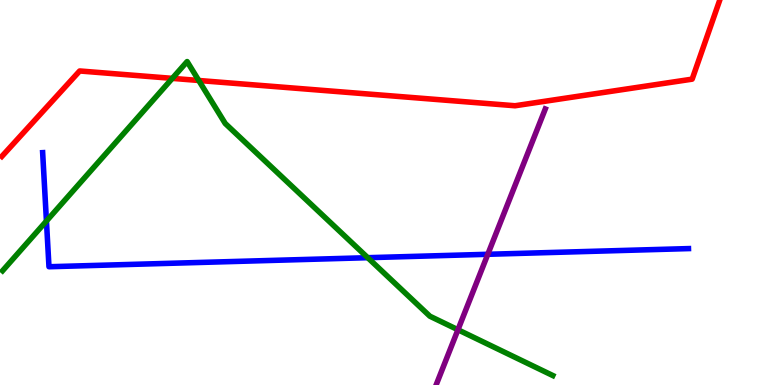[{'lines': ['blue', 'red'], 'intersections': []}, {'lines': ['green', 'red'], 'intersections': [{'x': 2.22, 'y': 7.96}, {'x': 2.56, 'y': 7.91}]}, {'lines': ['purple', 'red'], 'intersections': []}, {'lines': ['blue', 'green'], 'intersections': [{'x': 0.599, 'y': 4.26}, {'x': 4.75, 'y': 3.31}]}, {'lines': ['blue', 'purple'], 'intersections': [{'x': 6.29, 'y': 3.4}]}, {'lines': ['green', 'purple'], 'intersections': [{'x': 5.91, 'y': 1.43}]}]